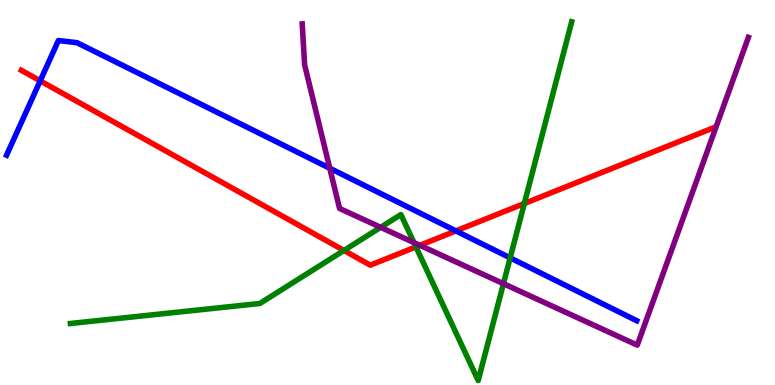[{'lines': ['blue', 'red'], 'intersections': [{'x': 0.519, 'y': 7.9}, {'x': 5.88, 'y': 4.0}]}, {'lines': ['green', 'red'], 'intersections': [{'x': 4.44, 'y': 3.49}, {'x': 5.37, 'y': 3.59}, {'x': 6.77, 'y': 4.71}]}, {'lines': ['purple', 'red'], 'intersections': [{'x': 5.42, 'y': 3.63}]}, {'lines': ['blue', 'green'], 'intersections': [{'x': 6.58, 'y': 3.3}]}, {'lines': ['blue', 'purple'], 'intersections': [{'x': 4.26, 'y': 5.63}]}, {'lines': ['green', 'purple'], 'intersections': [{'x': 4.91, 'y': 4.1}, {'x': 5.34, 'y': 3.7}, {'x': 6.5, 'y': 2.63}]}]